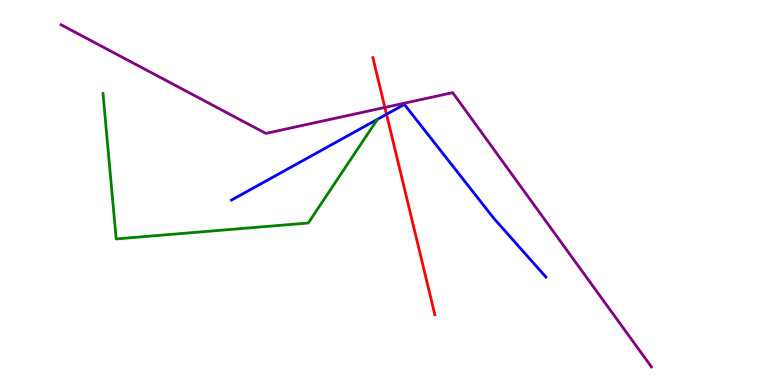[{'lines': ['blue', 'red'], 'intersections': [{'x': 4.99, 'y': 7.03}]}, {'lines': ['green', 'red'], 'intersections': []}, {'lines': ['purple', 'red'], 'intersections': [{'x': 4.97, 'y': 7.21}]}, {'lines': ['blue', 'green'], 'intersections': []}, {'lines': ['blue', 'purple'], 'intersections': []}, {'lines': ['green', 'purple'], 'intersections': []}]